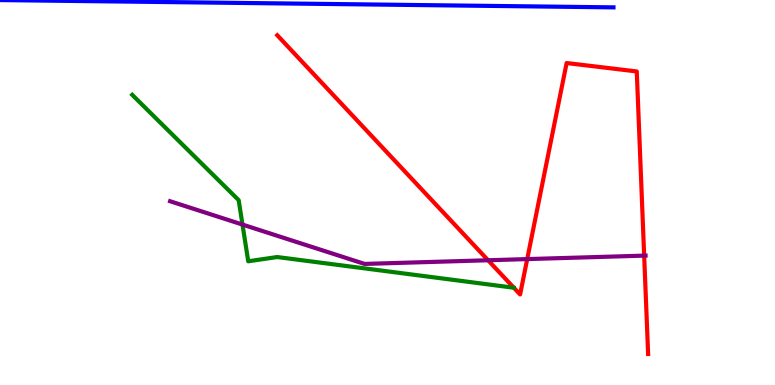[{'lines': ['blue', 'red'], 'intersections': []}, {'lines': ['green', 'red'], 'intersections': []}, {'lines': ['purple', 'red'], 'intersections': [{'x': 6.3, 'y': 3.24}, {'x': 6.8, 'y': 3.27}, {'x': 8.31, 'y': 3.36}]}, {'lines': ['blue', 'green'], 'intersections': []}, {'lines': ['blue', 'purple'], 'intersections': []}, {'lines': ['green', 'purple'], 'intersections': [{'x': 3.13, 'y': 4.17}]}]